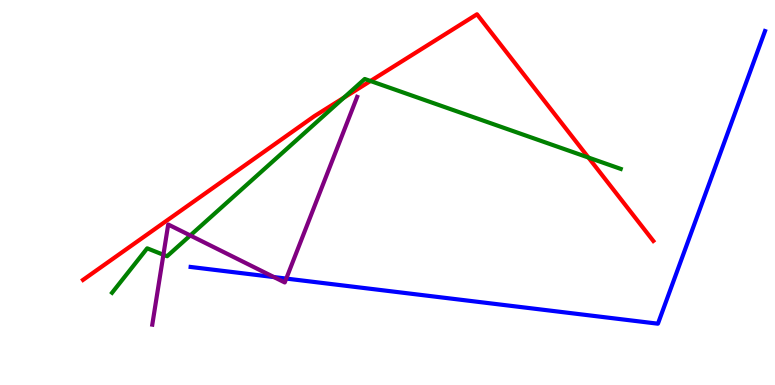[{'lines': ['blue', 'red'], 'intersections': []}, {'lines': ['green', 'red'], 'intersections': [{'x': 4.44, 'y': 7.46}, {'x': 4.78, 'y': 7.9}, {'x': 7.59, 'y': 5.91}]}, {'lines': ['purple', 'red'], 'intersections': []}, {'lines': ['blue', 'green'], 'intersections': []}, {'lines': ['blue', 'purple'], 'intersections': [{'x': 3.53, 'y': 2.8}, {'x': 3.69, 'y': 2.76}]}, {'lines': ['green', 'purple'], 'intersections': [{'x': 2.11, 'y': 3.38}, {'x': 2.45, 'y': 3.88}]}]